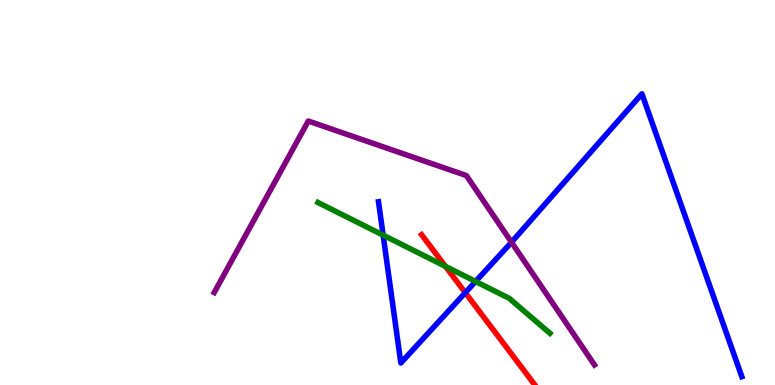[{'lines': ['blue', 'red'], 'intersections': [{'x': 6.0, 'y': 2.4}]}, {'lines': ['green', 'red'], 'intersections': [{'x': 5.75, 'y': 3.08}]}, {'lines': ['purple', 'red'], 'intersections': []}, {'lines': ['blue', 'green'], 'intersections': [{'x': 4.94, 'y': 3.89}, {'x': 6.14, 'y': 2.69}]}, {'lines': ['blue', 'purple'], 'intersections': [{'x': 6.6, 'y': 3.71}]}, {'lines': ['green', 'purple'], 'intersections': []}]